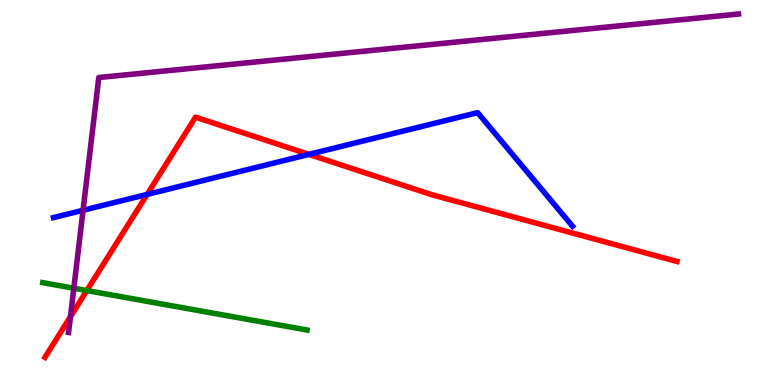[{'lines': ['blue', 'red'], 'intersections': [{'x': 1.9, 'y': 4.95}, {'x': 3.99, 'y': 5.99}]}, {'lines': ['green', 'red'], 'intersections': [{'x': 1.12, 'y': 2.45}]}, {'lines': ['purple', 'red'], 'intersections': [{'x': 0.909, 'y': 1.77}]}, {'lines': ['blue', 'green'], 'intersections': []}, {'lines': ['blue', 'purple'], 'intersections': [{'x': 1.07, 'y': 4.54}]}, {'lines': ['green', 'purple'], 'intersections': [{'x': 0.953, 'y': 2.51}]}]